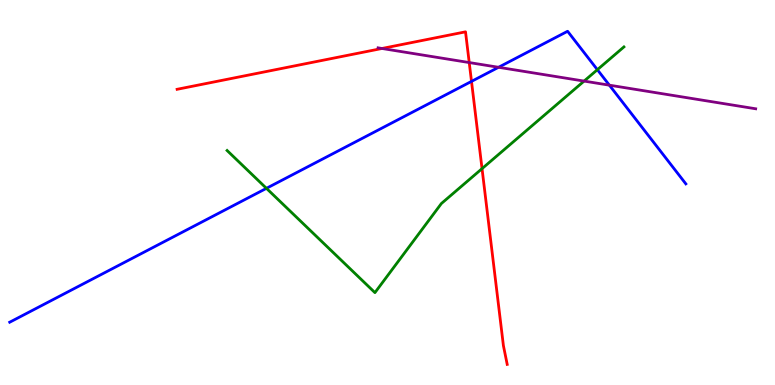[{'lines': ['blue', 'red'], 'intersections': [{'x': 6.08, 'y': 7.89}]}, {'lines': ['green', 'red'], 'intersections': [{'x': 6.22, 'y': 5.62}]}, {'lines': ['purple', 'red'], 'intersections': [{'x': 4.93, 'y': 8.74}, {'x': 6.05, 'y': 8.38}]}, {'lines': ['blue', 'green'], 'intersections': [{'x': 3.44, 'y': 5.11}, {'x': 7.71, 'y': 8.19}]}, {'lines': ['blue', 'purple'], 'intersections': [{'x': 6.43, 'y': 8.25}, {'x': 7.86, 'y': 7.79}]}, {'lines': ['green', 'purple'], 'intersections': [{'x': 7.54, 'y': 7.89}]}]